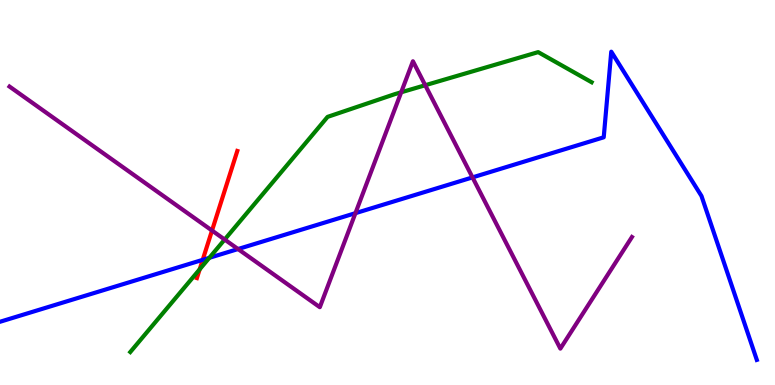[{'lines': ['blue', 'red'], 'intersections': [{'x': 2.62, 'y': 3.25}]}, {'lines': ['green', 'red'], 'intersections': [{'x': 2.58, 'y': 3.0}]}, {'lines': ['purple', 'red'], 'intersections': [{'x': 2.74, 'y': 4.01}]}, {'lines': ['blue', 'green'], 'intersections': [{'x': 2.7, 'y': 3.3}]}, {'lines': ['blue', 'purple'], 'intersections': [{'x': 3.07, 'y': 3.53}, {'x': 4.59, 'y': 4.46}, {'x': 6.1, 'y': 5.39}]}, {'lines': ['green', 'purple'], 'intersections': [{'x': 2.9, 'y': 3.78}, {'x': 5.18, 'y': 7.6}, {'x': 5.49, 'y': 7.79}]}]